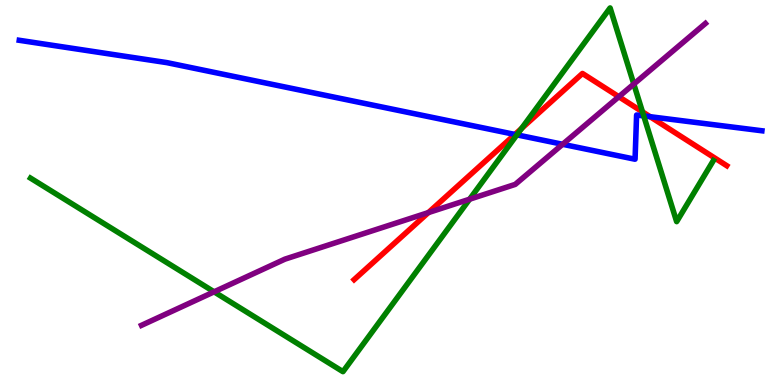[{'lines': ['blue', 'red'], 'intersections': [{'x': 6.64, 'y': 6.51}, {'x': 8.39, 'y': 6.97}]}, {'lines': ['green', 'red'], 'intersections': [{'x': 6.73, 'y': 6.66}, {'x': 8.29, 'y': 7.1}]}, {'lines': ['purple', 'red'], 'intersections': [{'x': 5.53, 'y': 4.48}, {'x': 7.98, 'y': 7.49}]}, {'lines': ['blue', 'green'], 'intersections': [{'x': 6.67, 'y': 6.5}, {'x': 8.31, 'y': 6.99}]}, {'lines': ['blue', 'purple'], 'intersections': [{'x': 7.26, 'y': 6.25}]}, {'lines': ['green', 'purple'], 'intersections': [{'x': 2.76, 'y': 2.42}, {'x': 6.06, 'y': 4.83}, {'x': 8.18, 'y': 7.82}]}]